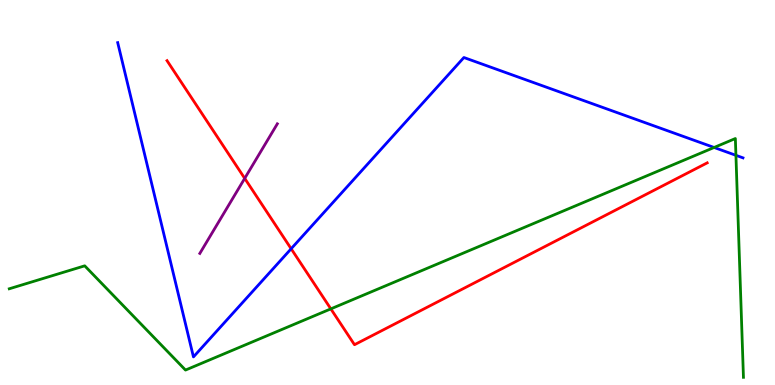[{'lines': ['blue', 'red'], 'intersections': [{'x': 3.76, 'y': 3.54}]}, {'lines': ['green', 'red'], 'intersections': [{'x': 4.27, 'y': 1.98}]}, {'lines': ['purple', 'red'], 'intersections': [{'x': 3.16, 'y': 5.37}]}, {'lines': ['blue', 'green'], 'intersections': [{'x': 9.21, 'y': 6.17}, {'x': 9.5, 'y': 5.97}]}, {'lines': ['blue', 'purple'], 'intersections': []}, {'lines': ['green', 'purple'], 'intersections': []}]